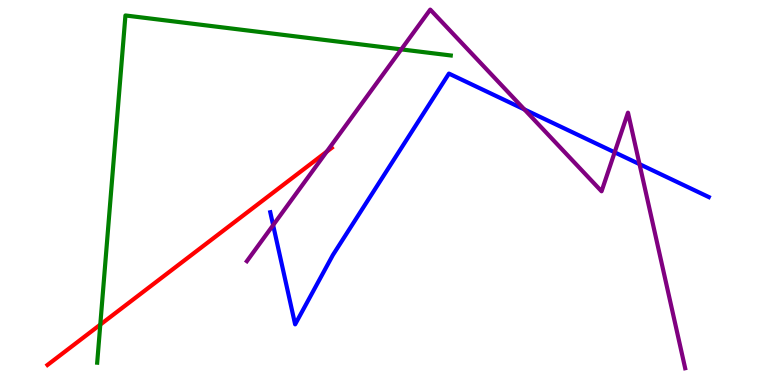[{'lines': ['blue', 'red'], 'intersections': []}, {'lines': ['green', 'red'], 'intersections': [{'x': 1.29, 'y': 1.57}]}, {'lines': ['purple', 'red'], 'intersections': [{'x': 4.22, 'y': 6.06}]}, {'lines': ['blue', 'green'], 'intersections': []}, {'lines': ['blue', 'purple'], 'intersections': [{'x': 3.52, 'y': 4.15}, {'x': 6.77, 'y': 7.16}, {'x': 7.93, 'y': 6.04}, {'x': 8.25, 'y': 5.74}]}, {'lines': ['green', 'purple'], 'intersections': [{'x': 5.18, 'y': 8.72}]}]